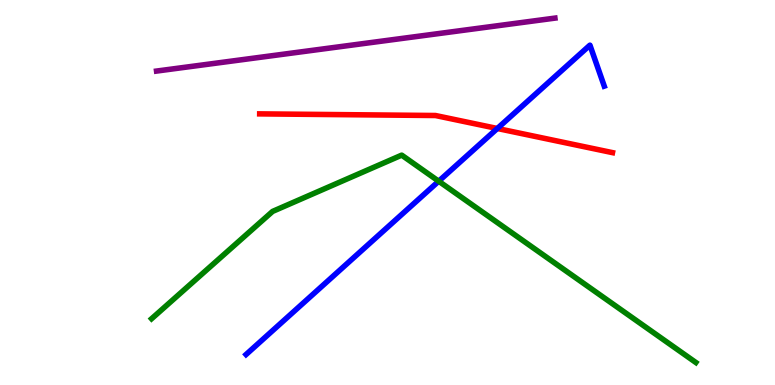[{'lines': ['blue', 'red'], 'intersections': [{'x': 6.42, 'y': 6.66}]}, {'lines': ['green', 'red'], 'intersections': []}, {'lines': ['purple', 'red'], 'intersections': []}, {'lines': ['blue', 'green'], 'intersections': [{'x': 5.66, 'y': 5.29}]}, {'lines': ['blue', 'purple'], 'intersections': []}, {'lines': ['green', 'purple'], 'intersections': []}]